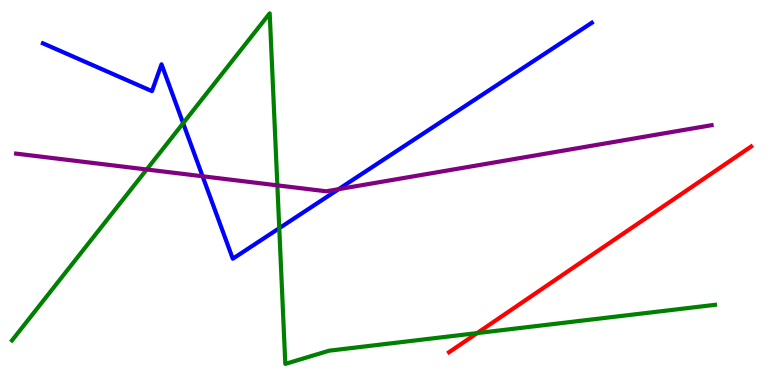[{'lines': ['blue', 'red'], 'intersections': []}, {'lines': ['green', 'red'], 'intersections': [{'x': 6.16, 'y': 1.35}]}, {'lines': ['purple', 'red'], 'intersections': []}, {'lines': ['blue', 'green'], 'intersections': [{'x': 2.36, 'y': 6.8}, {'x': 3.6, 'y': 4.07}]}, {'lines': ['blue', 'purple'], 'intersections': [{'x': 2.61, 'y': 5.42}, {'x': 4.37, 'y': 5.09}]}, {'lines': ['green', 'purple'], 'intersections': [{'x': 1.89, 'y': 5.6}, {'x': 3.58, 'y': 5.19}]}]